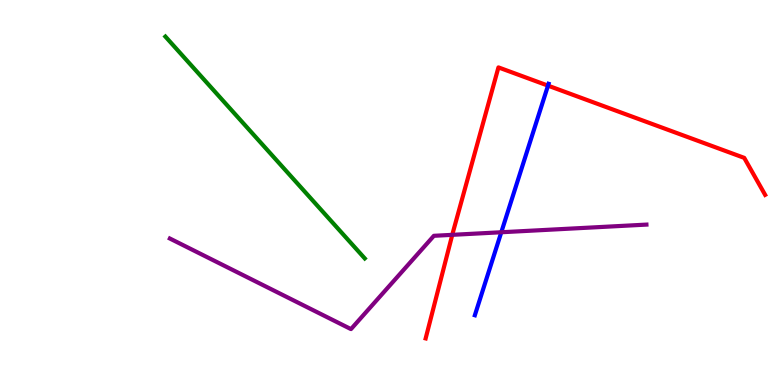[{'lines': ['blue', 'red'], 'intersections': [{'x': 7.07, 'y': 7.78}]}, {'lines': ['green', 'red'], 'intersections': []}, {'lines': ['purple', 'red'], 'intersections': [{'x': 5.84, 'y': 3.9}]}, {'lines': ['blue', 'green'], 'intersections': []}, {'lines': ['blue', 'purple'], 'intersections': [{'x': 6.47, 'y': 3.97}]}, {'lines': ['green', 'purple'], 'intersections': []}]